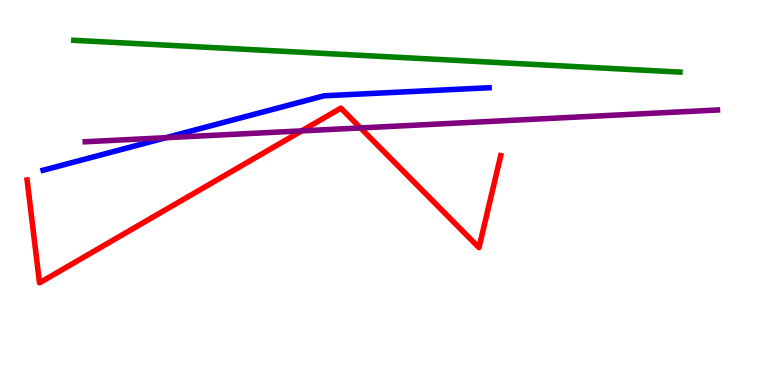[{'lines': ['blue', 'red'], 'intersections': []}, {'lines': ['green', 'red'], 'intersections': []}, {'lines': ['purple', 'red'], 'intersections': [{'x': 3.89, 'y': 6.6}, {'x': 4.65, 'y': 6.68}]}, {'lines': ['blue', 'green'], 'intersections': []}, {'lines': ['blue', 'purple'], 'intersections': [{'x': 2.14, 'y': 6.42}]}, {'lines': ['green', 'purple'], 'intersections': []}]